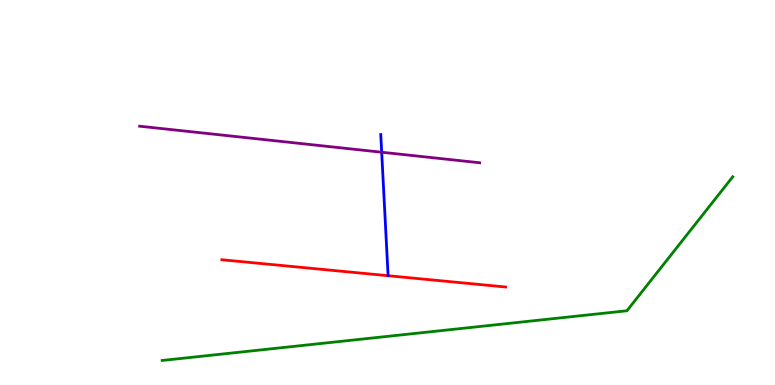[{'lines': ['blue', 'red'], 'intersections': [{'x': 5.01, 'y': 2.84}]}, {'lines': ['green', 'red'], 'intersections': []}, {'lines': ['purple', 'red'], 'intersections': []}, {'lines': ['blue', 'green'], 'intersections': []}, {'lines': ['blue', 'purple'], 'intersections': [{'x': 4.92, 'y': 6.05}]}, {'lines': ['green', 'purple'], 'intersections': []}]